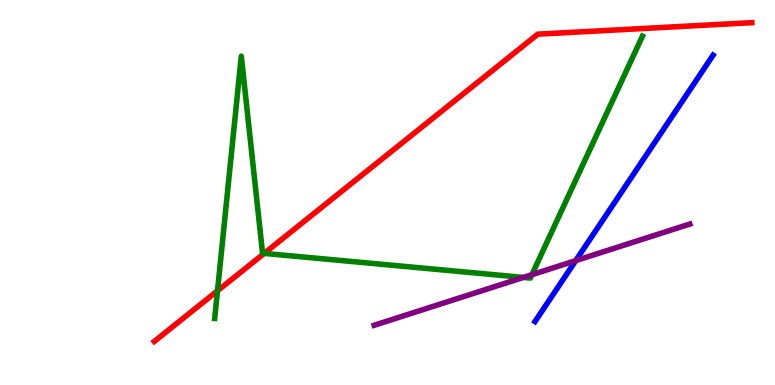[{'lines': ['blue', 'red'], 'intersections': []}, {'lines': ['green', 'red'], 'intersections': [{'x': 2.81, 'y': 2.45}, {'x': 3.41, 'y': 3.42}]}, {'lines': ['purple', 'red'], 'intersections': []}, {'lines': ['blue', 'green'], 'intersections': []}, {'lines': ['blue', 'purple'], 'intersections': [{'x': 7.43, 'y': 3.23}]}, {'lines': ['green', 'purple'], 'intersections': [{'x': 6.75, 'y': 2.79}, {'x': 6.86, 'y': 2.86}]}]